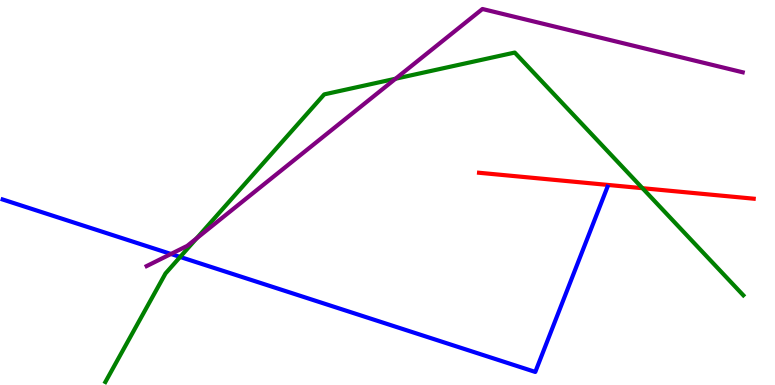[{'lines': ['blue', 'red'], 'intersections': []}, {'lines': ['green', 'red'], 'intersections': [{'x': 8.29, 'y': 5.11}]}, {'lines': ['purple', 'red'], 'intersections': []}, {'lines': ['blue', 'green'], 'intersections': [{'x': 2.32, 'y': 3.33}]}, {'lines': ['blue', 'purple'], 'intersections': [{'x': 2.21, 'y': 3.4}]}, {'lines': ['green', 'purple'], 'intersections': [{'x': 2.54, 'y': 3.81}, {'x': 5.1, 'y': 7.96}]}]